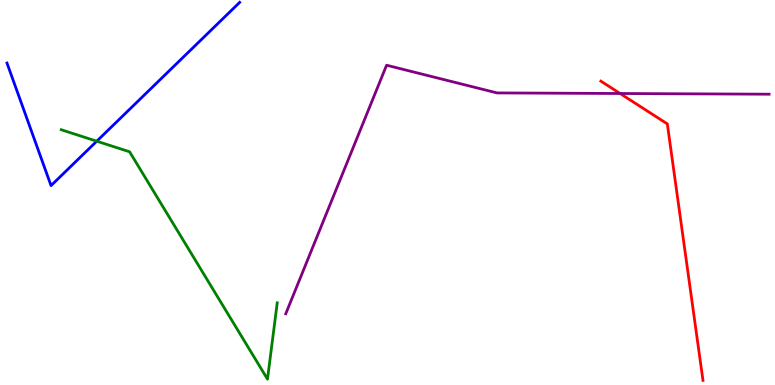[{'lines': ['blue', 'red'], 'intersections': []}, {'lines': ['green', 'red'], 'intersections': []}, {'lines': ['purple', 'red'], 'intersections': [{'x': 8.0, 'y': 7.57}]}, {'lines': ['blue', 'green'], 'intersections': [{'x': 1.25, 'y': 6.33}]}, {'lines': ['blue', 'purple'], 'intersections': []}, {'lines': ['green', 'purple'], 'intersections': []}]